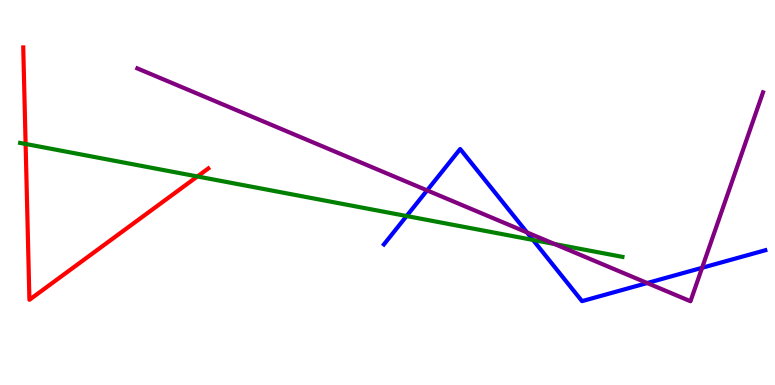[{'lines': ['blue', 'red'], 'intersections': []}, {'lines': ['green', 'red'], 'intersections': [{'x': 0.33, 'y': 6.26}, {'x': 2.55, 'y': 5.42}]}, {'lines': ['purple', 'red'], 'intersections': []}, {'lines': ['blue', 'green'], 'intersections': [{'x': 5.25, 'y': 4.39}, {'x': 6.88, 'y': 3.77}]}, {'lines': ['blue', 'purple'], 'intersections': [{'x': 5.51, 'y': 5.06}, {'x': 6.8, 'y': 3.96}, {'x': 8.35, 'y': 2.65}, {'x': 9.06, 'y': 3.04}]}, {'lines': ['green', 'purple'], 'intersections': [{'x': 7.15, 'y': 3.66}]}]